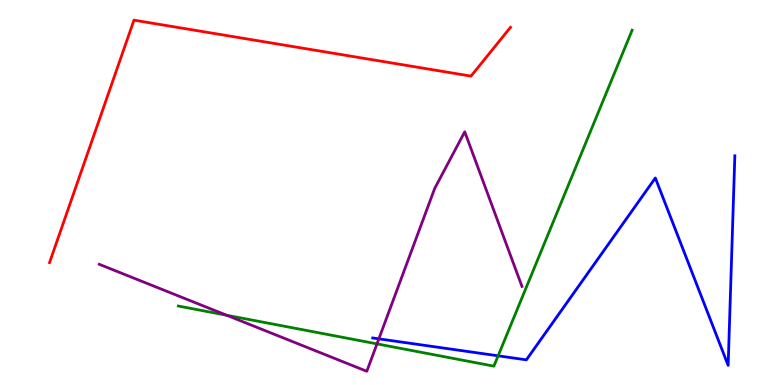[{'lines': ['blue', 'red'], 'intersections': []}, {'lines': ['green', 'red'], 'intersections': []}, {'lines': ['purple', 'red'], 'intersections': []}, {'lines': ['blue', 'green'], 'intersections': [{'x': 6.43, 'y': 0.758}]}, {'lines': ['blue', 'purple'], 'intersections': [{'x': 4.89, 'y': 1.2}]}, {'lines': ['green', 'purple'], 'intersections': [{'x': 2.92, 'y': 1.81}, {'x': 4.86, 'y': 1.07}]}]